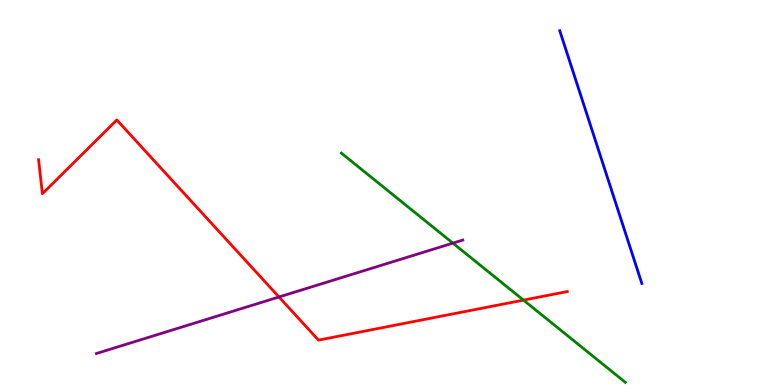[{'lines': ['blue', 'red'], 'intersections': []}, {'lines': ['green', 'red'], 'intersections': [{'x': 6.75, 'y': 2.2}]}, {'lines': ['purple', 'red'], 'intersections': [{'x': 3.6, 'y': 2.29}]}, {'lines': ['blue', 'green'], 'intersections': []}, {'lines': ['blue', 'purple'], 'intersections': []}, {'lines': ['green', 'purple'], 'intersections': [{'x': 5.84, 'y': 3.68}]}]